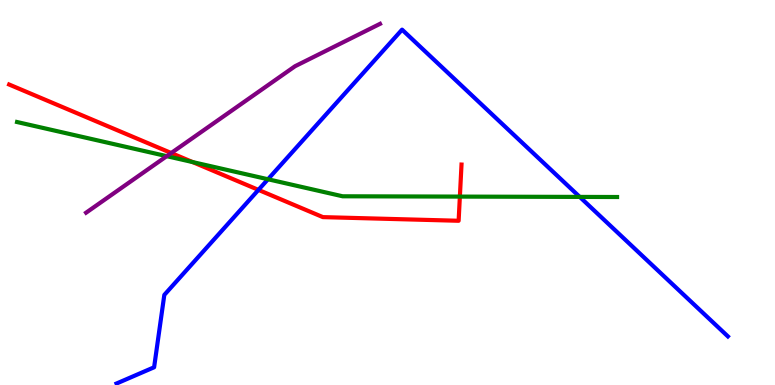[{'lines': ['blue', 'red'], 'intersections': [{'x': 3.33, 'y': 5.07}]}, {'lines': ['green', 'red'], 'intersections': [{'x': 2.49, 'y': 5.79}, {'x': 5.93, 'y': 4.89}]}, {'lines': ['purple', 'red'], 'intersections': [{'x': 2.21, 'y': 6.03}]}, {'lines': ['blue', 'green'], 'intersections': [{'x': 3.46, 'y': 5.34}, {'x': 7.48, 'y': 4.89}]}, {'lines': ['blue', 'purple'], 'intersections': []}, {'lines': ['green', 'purple'], 'intersections': [{'x': 2.15, 'y': 5.94}]}]